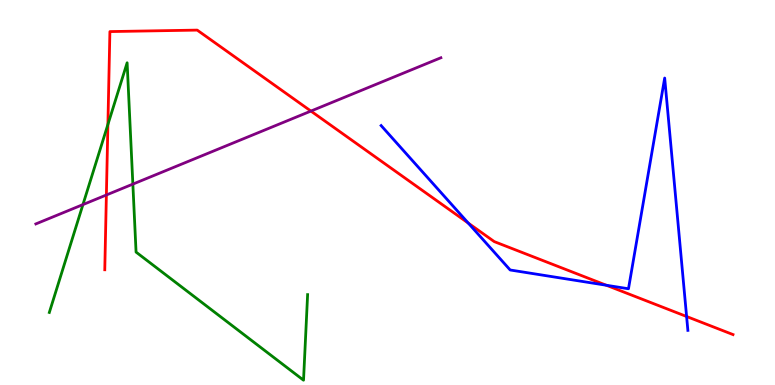[{'lines': ['blue', 'red'], 'intersections': [{'x': 6.04, 'y': 4.21}, {'x': 7.82, 'y': 2.59}, {'x': 8.86, 'y': 1.78}]}, {'lines': ['green', 'red'], 'intersections': [{'x': 1.39, 'y': 6.77}]}, {'lines': ['purple', 'red'], 'intersections': [{'x': 1.37, 'y': 4.94}, {'x': 4.01, 'y': 7.12}]}, {'lines': ['blue', 'green'], 'intersections': []}, {'lines': ['blue', 'purple'], 'intersections': []}, {'lines': ['green', 'purple'], 'intersections': [{'x': 1.07, 'y': 4.69}, {'x': 1.71, 'y': 5.22}]}]